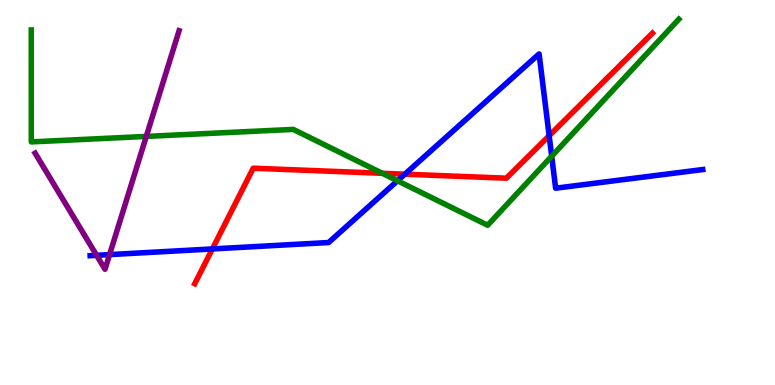[{'lines': ['blue', 'red'], 'intersections': [{'x': 2.74, 'y': 3.53}, {'x': 5.22, 'y': 5.48}, {'x': 7.09, 'y': 6.48}]}, {'lines': ['green', 'red'], 'intersections': [{'x': 4.93, 'y': 5.5}]}, {'lines': ['purple', 'red'], 'intersections': []}, {'lines': ['blue', 'green'], 'intersections': [{'x': 5.13, 'y': 5.3}, {'x': 7.12, 'y': 5.94}]}, {'lines': ['blue', 'purple'], 'intersections': [{'x': 1.25, 'y': 3.37}, {'x': 1.41, 'y': 3.39}]}, {'lines': ['green', 'purple'], 'intersections': [{'x': 1.89, 'y': 6.46}]}]